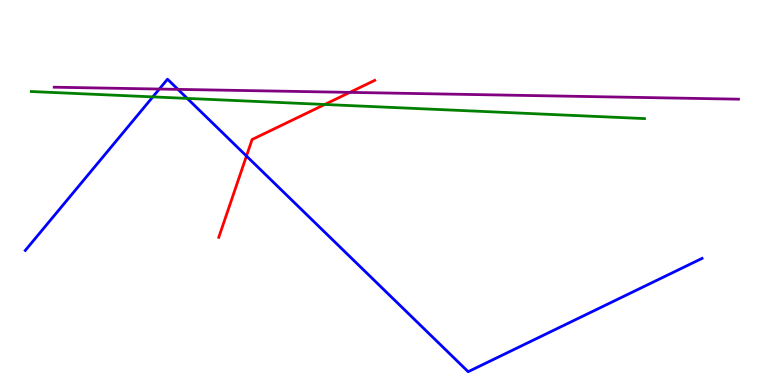[{'lines': ['blue', 'red'], 'intersections': [{'x': 3.18, 'y': 5.95}]}, {'lines': ['green', 'red'], 'intersections': [{'x': 4.19, 'y': 7.29}]}, {'lines': ['purple', 'red'], 'intersections': [{'x': 4.51, 'y': 7.6}]}, {'lines': ['blue', 'green'], 'intersections': [{'x': 1.97, 'y': 7.48}, {'x': 2.42, 'y': 7.44}]}, {'lines': ['blue', 'purple'], 'intersections': [{'x': 2.06, 'y': 7.69}, {'x': 2.3, 'y': 7.68}]}, {'lines': ['green', 'purple'], 'intersections': []}]